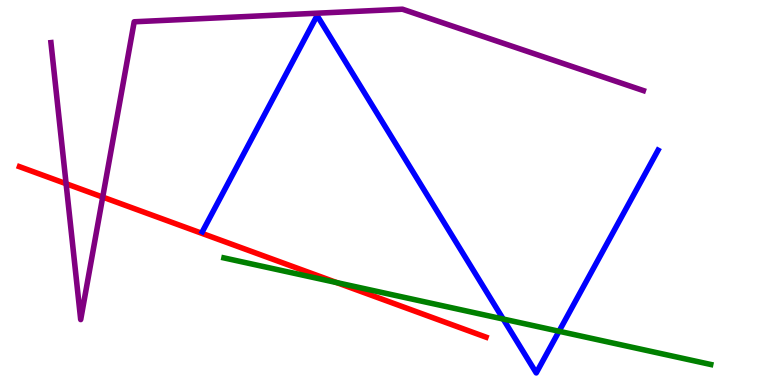[{'lines': ['blue', 'red'], 'intersections': []}, {'lines': ['green', 'red'], 'intersections': [{'x': 4.34, 'y': 2.66}]}, {'lines': ['purple', 'red'], 'intersections': [{'x': 0.853, 'y': 5.23}, {'x': 1.33, 'y': 4.88}]}, {'lines': ['blue', 'green'], 'intersections': [{'x': 6.49, 'y': 1.71}, {'x': 7.21, 'y': 1.4}]}, {'lines': ['blue', 'purple'], 'intersections': []}, {'lines': ['green', 'purple'], 'intersections': []}]